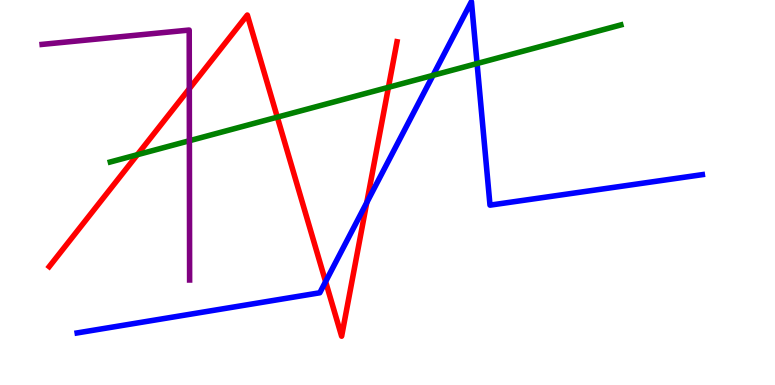[{'lines': ['blue', 'red'], 'intersections': [{'x': 4.2, 'y': 2.68}, {'x': 4.73, 'y': 4.74}]}, {'lines': ['green', 'red'], 'intersections': [{'x': 1.77, 'y': 5.98}, {'x': 3.58, 'y': 6.96}, {'x': 5.01, 'y': 7.73}]}, {'lines': ['purple', 'red'], 'intersections': [{'x': 2.44, 'y': 7.7}]}, {'lines': ['blue', 'green'], 'intersections': [{'x': 5.59, 'y': 8.04}, {'x': 6.16, 'y': 8.35}]}, {'lines': ['blue', 'purple'], 'intersections': []}, {'lines': ['green', 'purple'], 'intersections': [{'x': 2.44, 'y': 6.34}]}]